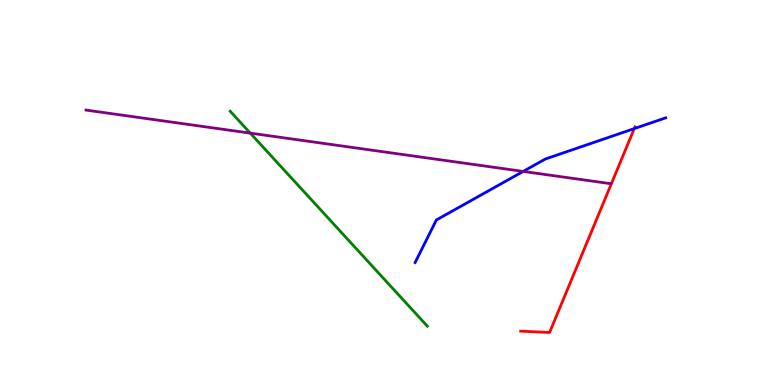[{'lines': ['blue', 'red'], 'intersections': [{'x': 8.18, 'y': 6.66}]}, {'lines': ['green', 'red'], 'intersections': []}, {'lines': ['purple', 'red'], 'intersections': []}, {'lines': ['blue', 'green'], 'intersections': []}, {'lines': ['blue', 'purple'], 'intersections': [{'x': 6.75, 'y': 5.55}]}, {'lines': ['green', 'purple'], 'intersections': [{'x': 3.23, 'y': 6.54}]}]